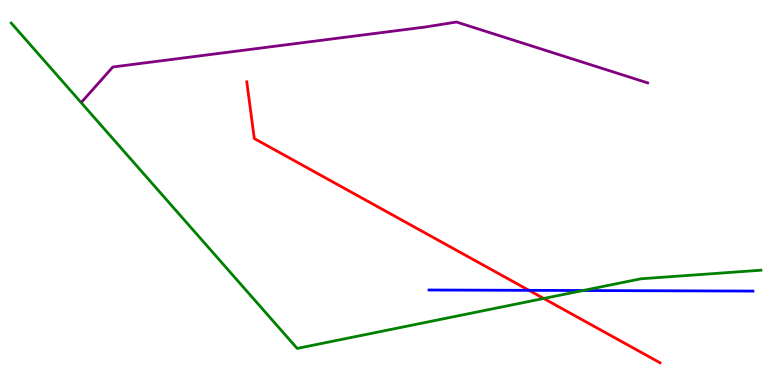[{'lines': ['blue', 'red'], 'intersections': [{'x': 6.83, 'y': 2.46}]}, {'lines': ['green', 'red'], 'intersections': [{'x': 7.02, 'y': 2.25}]}, {'lines': ['purple', 'red'], 'intersections': []}, {'lines': ['blue', 'green'], 'intersections': [{'x': 7.52, 'y': 2.45}]}, {'lines': ['blue', 'purple'], 'intersections': []}, {'lines': ['green', 'purple'], 'intersections': []}]